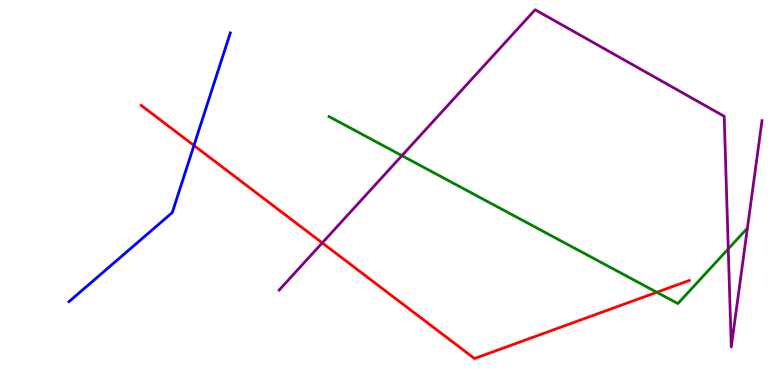[{'lines': ['blue', 'red'], 'intersections': [{'x': 2.5, 'y': 6.22}]}, {'lines': ['green', 'red'], 'intersections': [{'x': 8.47, 'y': 2.41}]}, {'lines': ['purple', 'red'], 'intersections': [{'x': 4.16, 'y': 3.69}]}, {'lines': ['blue', 'green'], 'intersections': []}, {'lines': ['blue', 'purple'], 'intersections': []}, {'lines': ['green', 'purple'], 'intersections': [{'x': 5.19, 'y': 5.96}, {'x': 9.4, 'y': 3.53}]}]